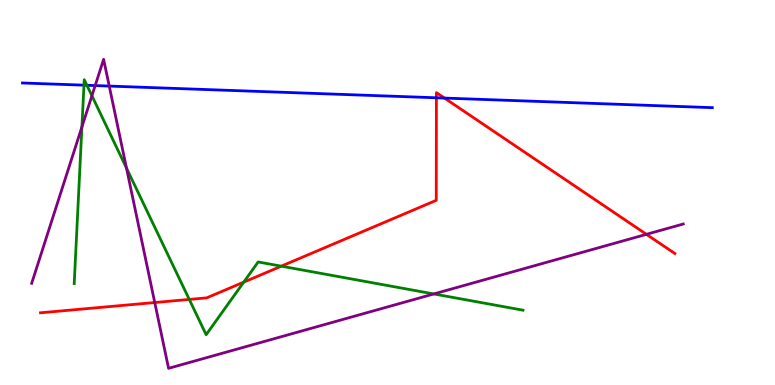[{'lines': ['blue', 'red'], 'intersections': [{'x': 5.63, 'y': 7.46}, {'x': 5.74, 'y': 7.45}]}, {'lines': ['green', 'red'], 'intersections': [{'x': 2.44, 'y': 2.22}, {'x': 3.14, 'y': 2.67}, {'x': 3.63, 'y': 3.09}]}, {'lines': ['purple', 'red'], 'intersections': [{'x': 2.0, 'y': 2.14}, {'x': 8.34, 'y': 3.91}]}, {'lines': ['blue', 'green'], 'intersections': [{'x': 1.08, 'y': 7.79}, {'x': 1.12, 'y': 7.78}]}, {'lines': ['blue', 'purple'], 'intersections': [{'x': 1.23, 'y': 7.78}, {'x': 1.41, 'y': 7.76}]}, {'lines': ['green', 'purple'], 'intersections': [{'x': 1.06, 'y': 6.7}, {'x': 1.19, 'y': 7.51}, {'x': 1.63, 'y': 5.63}, {'x': 5.6, 'y': 2.36}]}]